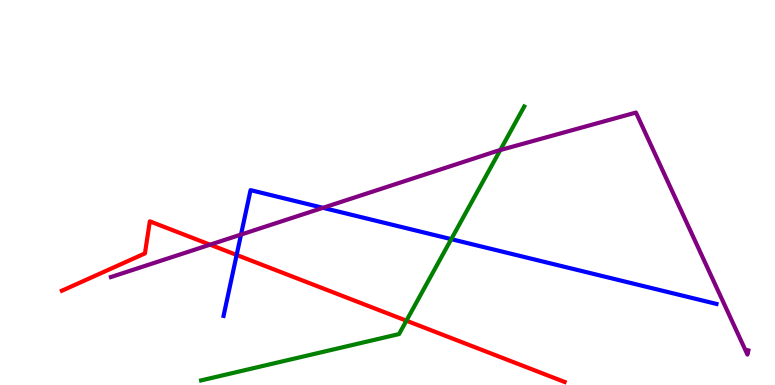[{'lines': ['blue', 'red'], 'intersections': [{'x': 3.05, 'y': 3.38}]}, {'lines': ['green', 'red'], 'intersections': [{'x': 5.24, 'y': 1.67}]}, {'lines': ['purple', 'red'], 'intersections': [{'x': 2.71, 'y': 3.64}]}, {'lines': ['blue', 'green'], 'intersections': [{'x': 5.82, 'y': 3.79}]}, {'lines': ['blue', 'purple'], 'intersections': [{'x': 3.11, 'y': 3.91}, {'x': 4.17, 'y': 4.6}]}, {'lines': ['green', 'purple'], 'intersections': [{'x': 6.46, 'y': 6.1}]}]